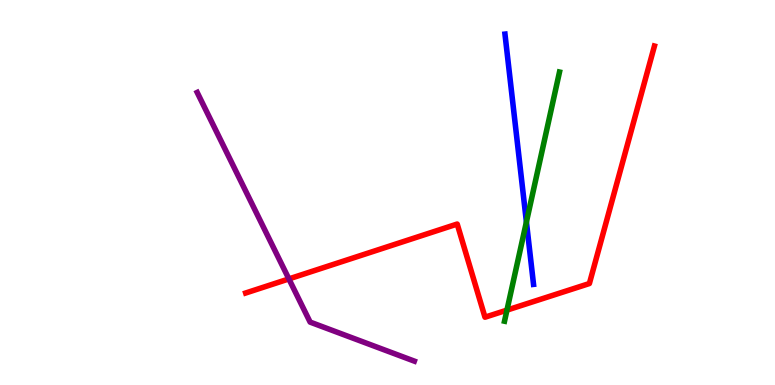[{'lines': ['blue', 'red'], 'intersections': []}, {'lines': ['green', 'red'], 'intersections': [{'x': 6.54, 'y': 1.95}]}, {'lines': ['purple', 'red'], 'intersections': [{'x': 3.73, 'y': 2.76}]}, {'lines': ['blue', 'green'], 'intersections': [{'x': 6.79, 'y': 4.23}]}, {'lines': ['blue', 'purple'], 'intersections': []}, {'lines': ['green', 'purple'], 'intersections': []}]